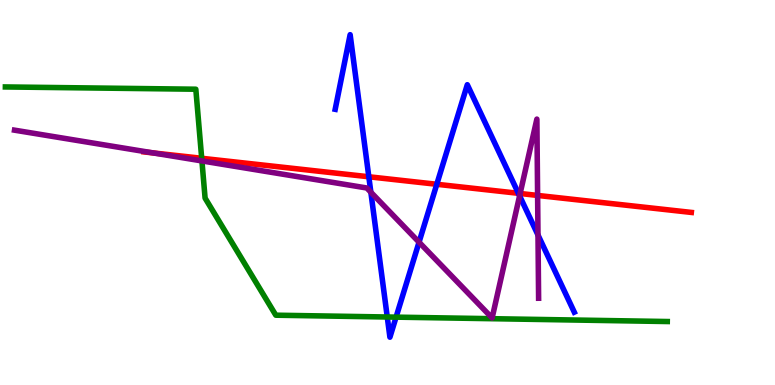[{'lines': ['blue', 'red'], 'intersections': [{'x': 4.76, 'y': 5.41}, {'x': 5.64, 'y': 5.21}, {'x': 6.69, 'y': 4.98}]}, {'lines': ['green', 'red'], 'intersections': [{'x': 2.6, 'y': 5.89}]}, {'lines': ['purple', 'red'], 'intersections': [{'x': 1.98, 'y': 6.03}, {'x': 6.71, 'y': 4.97}, {'x': 6.94, 'y': 4.92}]}, {'lines': ['blue', 'green'], 'intersections': [{'x': 5.0, 'y': 1.77}, {'x': 5.11, 'y': 1.76}]}, {'lines': ['blue', 'purple'], 'intersections': [{'x': 4.79, 'y': 5.01}, {'x': 5.41, 'y': 3.71}, {'x': 6.7, 'y': 4.91}, {'x': 6.94, 'y': 3.9}]}, {'lines': ['green', 'purple'], 'intersections': [{'x': 2.61, 'y': 5.82}]}]